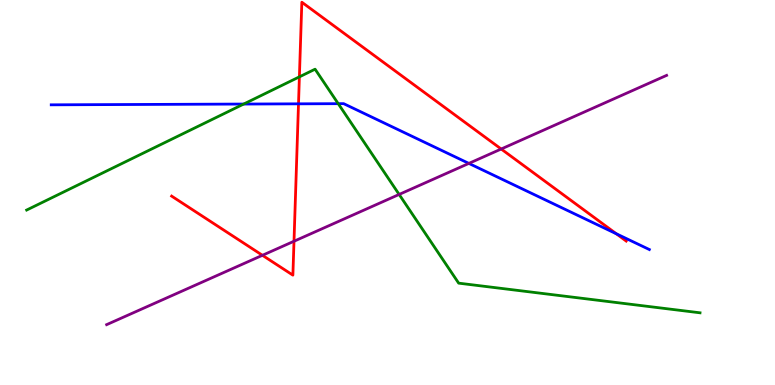[{'lines': ['blue', 'red'], 'intersections': [{'x': 3.85, 'y': 7.3}, {'x': 7.95, 'y': 3.93}]}, {'lines': ['green', 'red'], 'intersections': [{'x': 3.86, 'y': 8.0}]}, {'lines': ['purple', 'red'], 'intersections': [{'x': 3.39, 'y': 3.37}, {'x': 3.79, 'y': 3.73}, {'x': 6.47, 'y': 6.13}]}, {'lines': ['blue', 'green'], 'intersections': [{'x': 3.14, 'y': 7.3}, {'x': 4.36, 'y': 7.31}]}, {'lines': ['blue', 'purple'], 'intersections': [{'x': 6.05, 'y': 5.76}]}, {'lines': ['green', 'purple'], 'intersections': [{'x': 5.15, 'y': 4.95}]}]